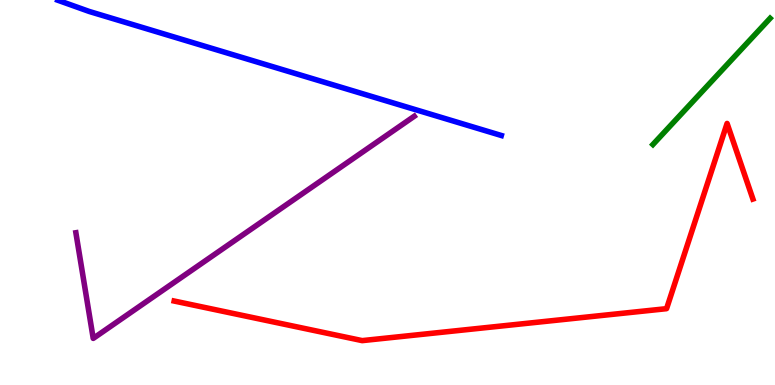[{'lines': ['blue', 'red'], 'intersections': []}, {'lines': ['green', 'red'], 'intersections': []}, {'lines': ['purple', 'red'], 'intersections': []}, {'lines': ['blue', 'green'], 'intersections': []}, {'lines': ['blue', 'purple'], 'intersections': []}, {'lines': ['green', 'purple'], 'intersections': []}]